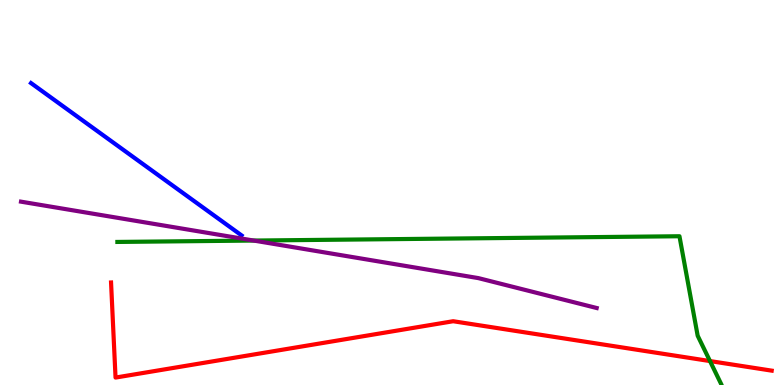[{'lines': ['blue', 'red'], 'intersections': []}, {'lines': ['green', 'red'], 'intersections': [{'x': 9.16, 'y': 0.622}]}, {'lines': ['purple', 'red'], 'intersections': []}, {'lines': ['blue', 'green'], 'intersections': []}, {'lines': ['blue', 'purple'], 'intersections': []}, {'lines': ['green', 'purple'], 'intersections': [{'x': 3.27, 'y': 3.75}]}]